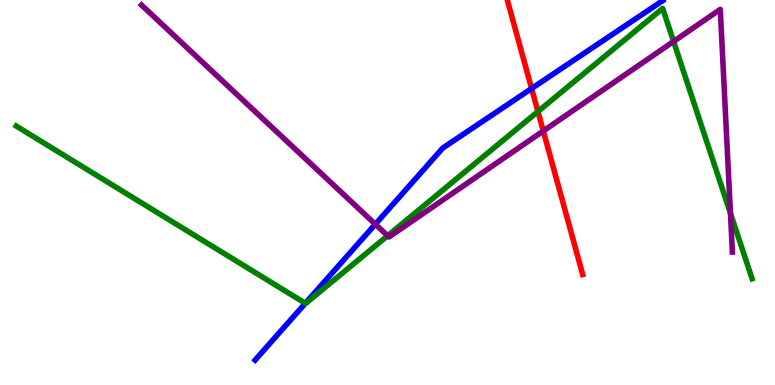[{'lines': ['blue', 'red'], 'intersections': [{'x': 6.86, 'y': 7.7}]}, {'lines': ['green', 'red'], 'intersections': [{'x': 6.94, 'y': 7.1}]}, {'lines': ['purple', 'red'], 'intersections': [{'x': 7.01, 'y': 6.6}]}, {'lines': ['blue', 'green'], 'intersections': [{'x': 3.94, 'y': 2.12}]}, {'lines': ['blue', 'purple'], 'intersections': [{'x': 4.84, 'y': 4.18}]}, {'lines': ['green', 'purple'], 'intersections': [{'x': 5.0, 'y': 3.88}, {'x': 8.69, 'y': 8.92}, {'x': 9.43, 'y': 4.46}]}]